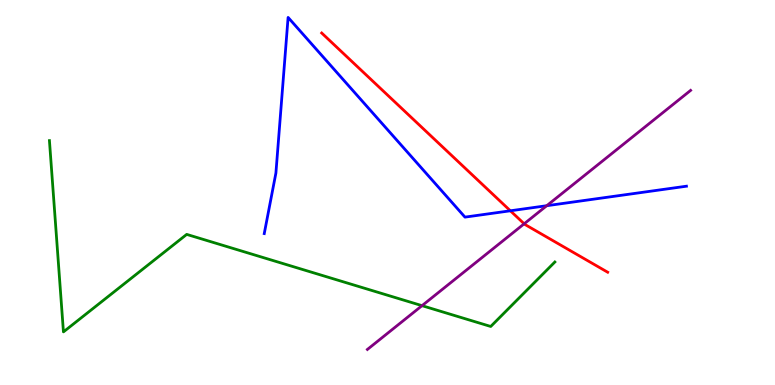[{'lines': ['blue', 'red'], 'intersections': [{'x': 6.59, 'y': 4.53}]}, {'lines': ['green', 'red'], 'intersections': []}, {'lines': ['purple', 'red'], 'intersections': [{'x': 6.76, 'y': 4.19}]}, {'lines': ['blue', 'green'], 'intersections': []}, {'lines': ['blue', 'purple'], 'intersections': [{'x': 7.05, 'y': 4.66}]}, {'lines': ['green', 'purple'], 'intersections': [{'x': 5.45, 'y': 2.06}]}]